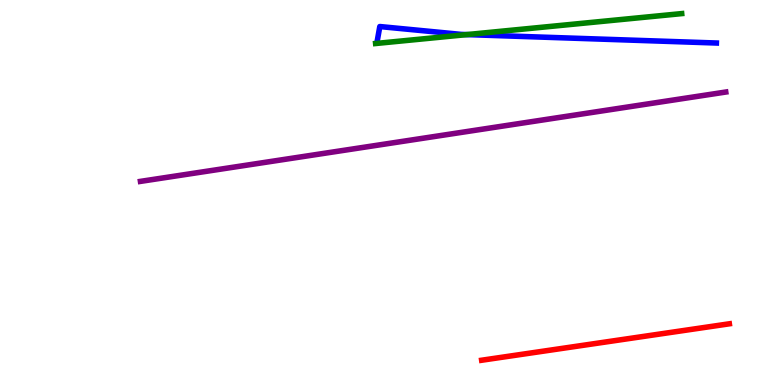[{'lines': ['blue', 'red'], 'intersections': []}, {'lines': ['green', 'red'], 'intersections': []}, {'lines': ['purple', 'red'], 'intersections': []}, {'lines': ['blue', 'green'], 'intersections': [{'x': 6.02, 'y': 9.1}]}, {'lines': ['blue', 'purple'], 'intersections': []}, {'lines': ['green', 'purple'], 'intersections': []}]